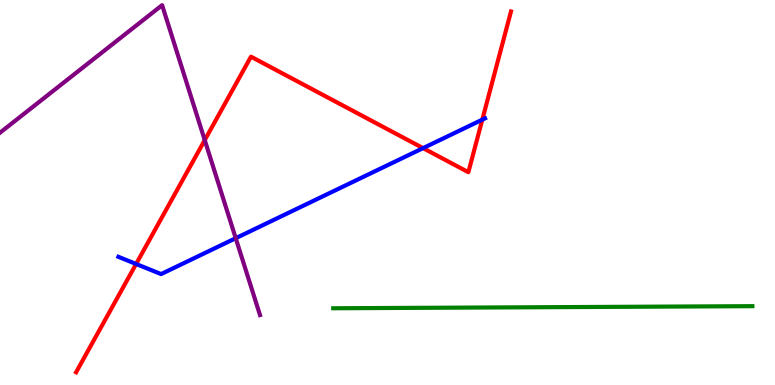[{'lines': ['blue', 'red'], 'intersections': [{'x': 1.76, 'y': 3.14}, {'x': 5.46, 'y': 6.15}, {'x': 6.22, 'y': 6.89}]}, {'lines': ['green', 'red'], 'intersections': []}, {'lines': ['purple', 'red'], 'intersections': [{'x': 2.64, 'y': 6.36}]}, {'lines': ['blue', 'green'], 'intersections': []}, {'lines': ['blue', 'purple'], 'intersections': [{'x': 3.04, 'y': 3.81}]}, {'lines': ['green', 'purple'], 'intersections': []}]